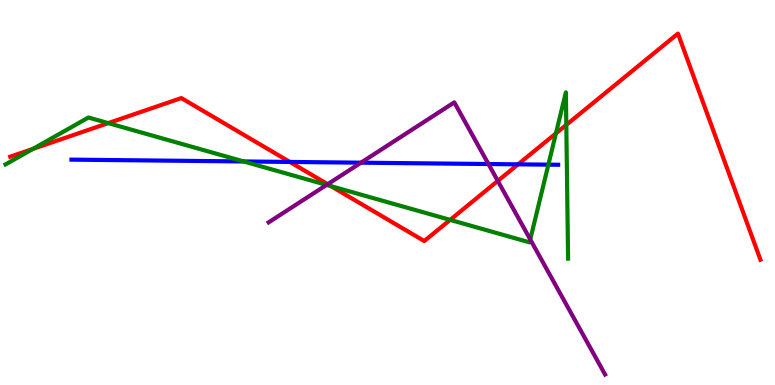[{'lines': ['blue', 'red'], 'intersections': [{'x': 3.74, 'y': 5.79}, {'x': 6.68, 'y': 5.73}]}, {'lines': ['green', 'red'], 'intersections': [{'x': 0.426, 'y': 6.13}, {'x': 1.4, 'y': 6.8}, {'x': 4.27, 'y': 5.16}, {'x': 5.81, 'y': 4.29}, {'x': 7.17, 'y': 6.54}, {'x': 7.31, 'y': 6.76}]}, {'lines': ['purple', 'red'], 'intersections': [{'x': 4.23, 'y': 5.22}, {'x': 6.42, 'y': 5.3}]}, {'lines': ['blue', 'green'], 'intersections': [{'x': 3.14, 'y': 5.81}, {'x': 7.08, 'y': 5.72}]}, {'lines': ['blue', 'purple'], 'intersections': [{'x': 4.66, 'y': 5.77}, {'x': 6.3, 'y': 5.74}]}, {'lines': ['green', 'purple'], 'intersections': [{'x': 4.21, 'y': 5.2}, {'x': 6.84, 'y': 3.78}]}]